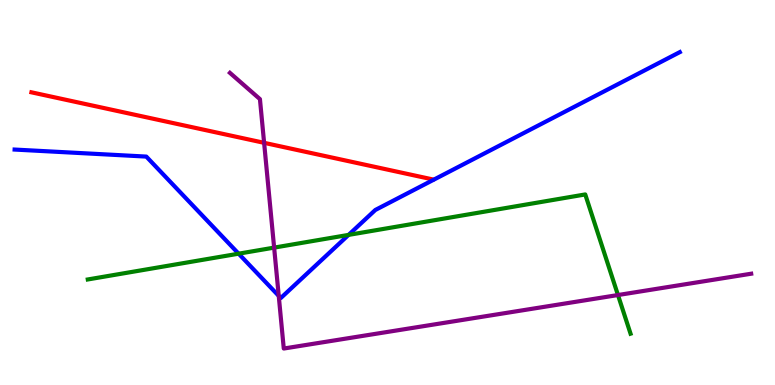[{'lines': ['blue', 'red'], 'intersections': []}, {'lines': ['green', 'red'], 'intersections': []}, {'lines': ['purple', 'red'], 'intersections': [{'x': 3.41, 'y': 6.29}]}, {'lines': ['blue', 'green'], 'intersections': [{'x': 3.08, 'y': 3.41}, {'x': 4.5, 'y': 3.9}]}, {'lines': ['blue', 'purple'], 'intersections': [{'x': 3.6, 'y': 2.31}]}, {'lines': ['green', 'purple'], 'intersections': [{'x': 3.54, 'y': 3.57}, {'x': 7.97, 'y': 2.34}]}]